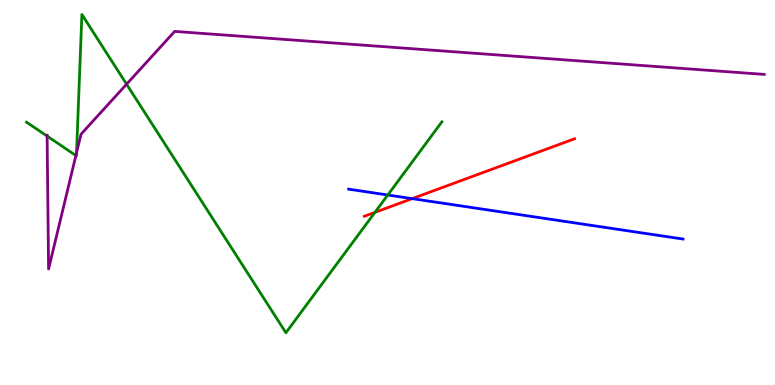[{'lines': ['blue', 'red'], 'intersections': [{'x': 5.32, 'y': 4.84}]}, {'lines': ['green', 'red'], 'intersections': [{'x': 4.84, 'y': 4.48}]}, {'lines': ['purple', 'red'], 'intersections': []}, {'lines': ['blue', 'green'], 'intersections': [{'x': 5.0, 'y': 4.94}]}, {'lines': ['blue', 'purple'], 'intersections': []}, {'lines': ['green', 'purple'], 'intersections': [{'x': 0.608, 'y': 6.47}, {'x': 0.979, 'y': 5.96}, {'x': 0.987, 'y': 6.03}, {'x': 1.63, 'y': 7.81}]}]